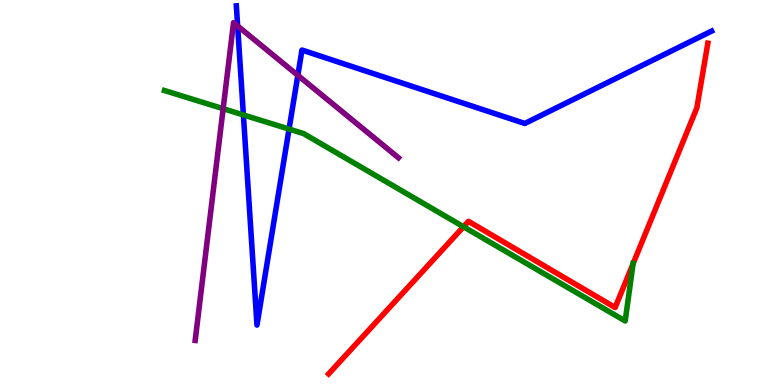[{'lines': ['blue', 'red'], 'intersections': []}, {'lines': ['green', 'red'], 'intersections': [{'x': 5.98, 'y': 4.11}, {'x': 8.17, 'y': 3.15}]}, {'lines': ['purple', 'red'], 'intersections': []}, {'lines': ['blue', 'green'], 'intersections': [{'x': 3.14, 'y': 7.01}, {'x': 3.73, 'y': 6.65}]}, {'lines': ['blue', 'purple'], 'intersections': [{'x': 3.07, 'y': 9.32}, {'x': 3.84, 'y': 8.04}]}, {'lines': ['green', 'purple'], 'intersections': [{'x': 2.88, 'y': 7.18}]}]